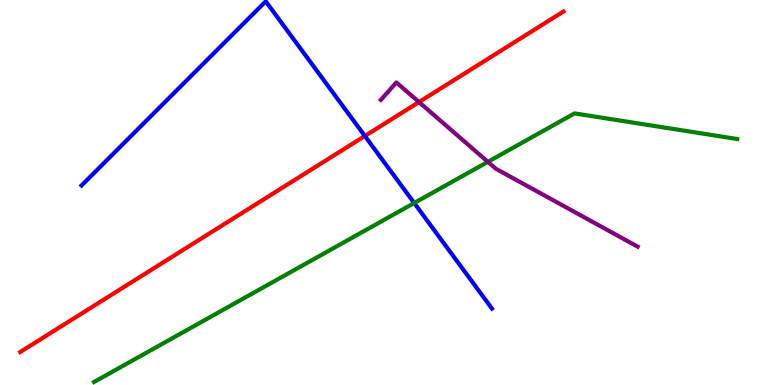[{'lines': ['blue', 'red'], 'intersections': [{'x': 4.71, 'y': 6.47}]}, {'lines': ['green', 'red'], 'intersections': []}, {'lines': ['purple', 'red'], 'intersections': [{'x': 5.41, 'y': 7.35}]}, {'lines': ['blue', 'green'], 'intersections': [{'x': 5.34, 'y': 4.73}]}, {'lines': ['blue', 'purple'], 'intersections': []}, {'lines': ['green', 'purple'], 'intersections': [{'x': 6.3, 'y': 5.8}]}]